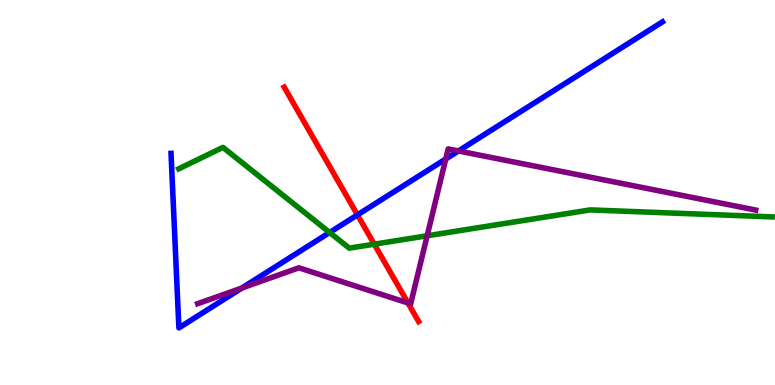[{'lines': ['blue', 'red'], 'intersections': [{'x': 4.61, 'y': 4.42}]}, {'lines': ['green', 'red'], 'intersections': [{'x': 4.83, 'y': 3.66}]}, {'lines': ['purple', 'red'], 'intersections': [{'x': 5.26, 'y': 2.13}]}, {'lines': ['blue', 'green'], 'intersections': [{'x': 4.25, 'y': 3.96}]}, {'lines': ['blue', 'purple'], 'intersections': [{'x': 3.12, 'y': 2.52}, {'x': 5.75, 'y': 5.87}, {'x': 5.92, 'y': 6.08}]}, {'lines': ['green', 'purple'], 'intersections': [{'x': 5.51, 'y': 3.88}]}]